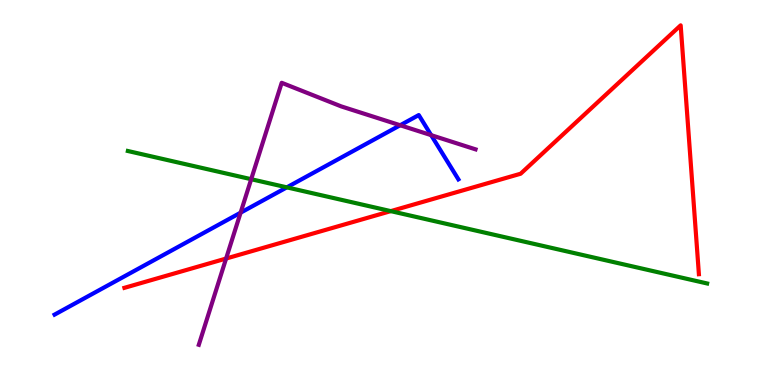[{'lines': ['blue', 'red'], 'intersections': []}, {'lines': ['green', 'red'], 'intersections': [{'x': 5.04, 'y': 4.52}]}, {'lines': ['purple', 'red'], 'intersections': [{'x': 2.92, 'y': 3.28}]}, {'lines': ['blue', 'green'], 'intersections': [{'x': 3.7, 'y': 5.13}]}, {'lines': ['blue', 'purple'], 'intersections': [{'x': 3.1, 'y': 4.48}, {'x': 5.16, 'y': 6.75}, {'x': 5.56, 'y': 6.49}]}, {'lines': ['green', 'purple'], 'intersections': [{'x': 3.24, 'y': 5.35}]}]